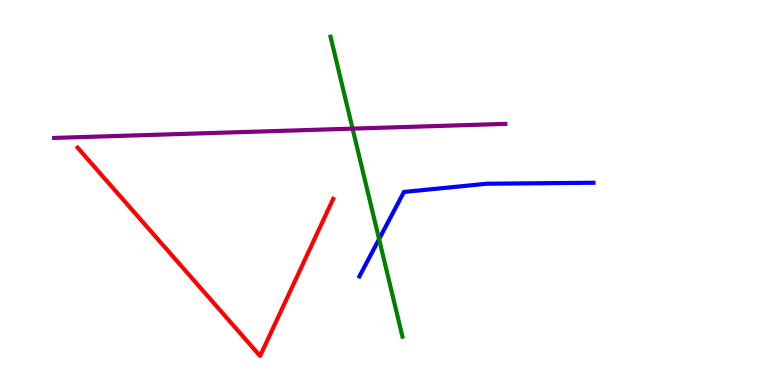[{'lines': ['blue', 'red'], 'intersections': []}, {'lines': ['green', 'red'], 'intersections': []}, {'lines': ['purple', 'red'], 'intersections': []}, {'lines': ['blue', 'green'], 'intersections': [{'x': 4.89, 'y': 3.79}]}, {'lines': ['blue', 'purple'], 'intersections': []}, {'lines': ['green', 'purple'], 'intersections': [{'x': 4.55, 'y': 6.66}]}]